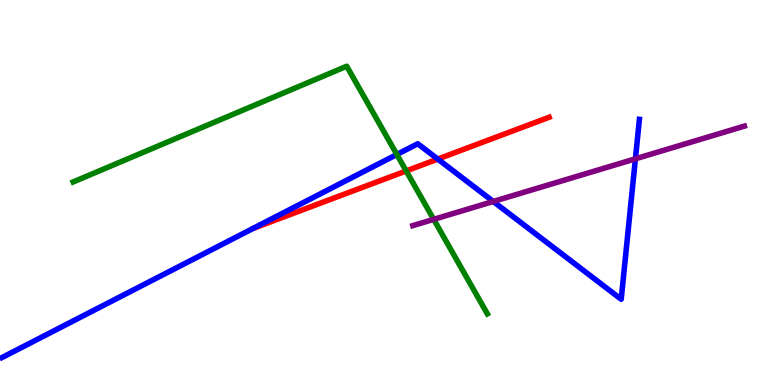[{'lines': ['blue', 'red'], 'intersections': [{'x': 5.65, 'y': 5.87}]}, {'lines': ['green', 'red'], 'intersections': [{'x': 5.24, 'y': 5.56}]}, {'lines': ['purple', 'red'], 'intersections': []}, {'lines': ['blue', 'green'], 'intersections': [{'x': 5.12, 'y': 5.99}]}, {'lines': ['blue', 'purple'], 'intersections': [{'x': 6.36, 'y': 4.77}, {'x': 8.2, 'y': 5.87}]}, {'lines': ['green', 'purple'], 'intersections': [{'x': 5.6, 'y': 4.3}]}]